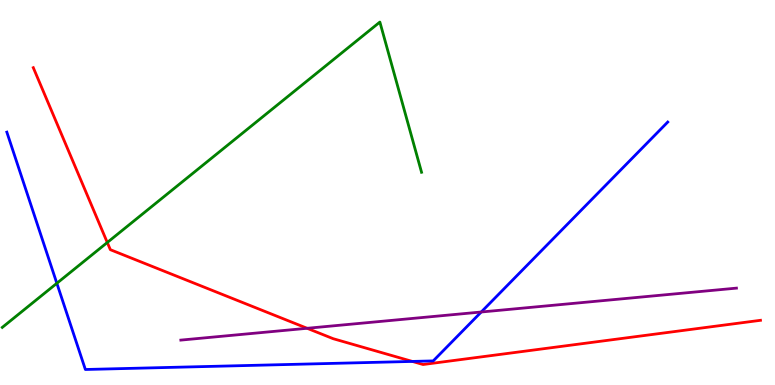[{'lines': ['blue', 'red'], 'intersections': [{'x': 5.32, 'y': 0.612}]}, {'lines': ['green', 'red'], 'intersections': [{'x': 1.38, 'y': 3.7}]}, {'lines': ['purple', 'red'], 'intersections': [{'x': 3.96, 'y': 1.47}]}, {'lines': ['blue', 'green'], 'intersections': [{'x': 0.734, 'y': 2.64}]}, {'lines': ['blue', 'purple'], 'intersections': [{'x': 6.21, 'y': 1.9}]}, {'lines': ['green', 'purple'], 'intersections': []}]